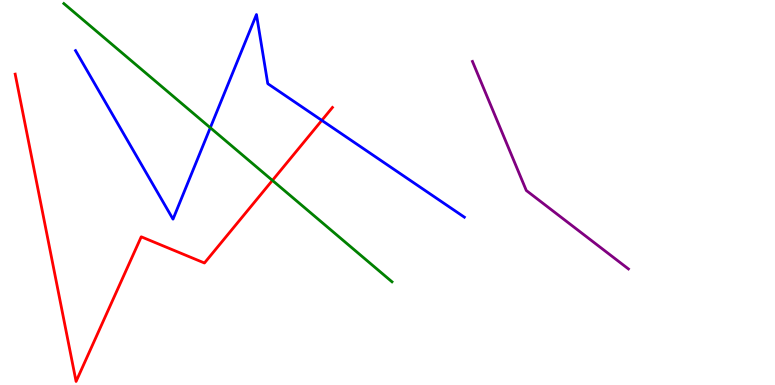[{'lines': ['blue', 'red'], 'intersections': [{'x': 4.15, 'y': 6.87}]}, {'lines': ['green', 'red'], 'intersections': [{'x': 3.52, 'y': 5.31}]}, {'lines': ['purple', 'red'], 'intersections': []}, {'lines': ['blue', 'green'], 'intersections': [{'x': 2.71, 'y': 6.68}]}, {'lines': ['blue', 'purple'], 'intersections': []}, {'lines': ['green', 'purple'], 'intersections': []}]